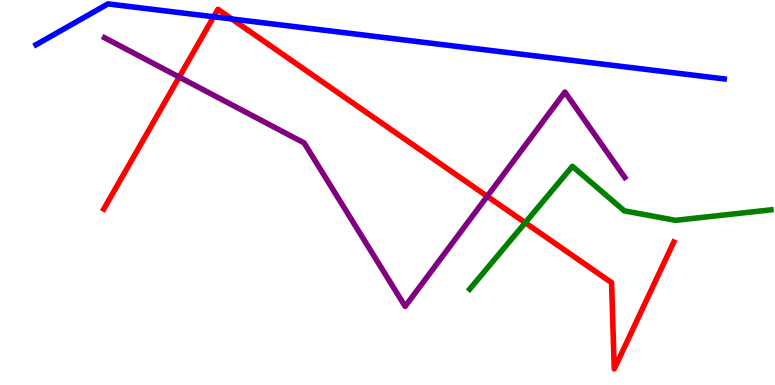[{'lines': ['blue', 'red'], 'intersections': [{'x': 2.76, 'y': 9.56}, {'x': 2.99, 'y': 9.51}]}, {'lines': ['green', 'red'], 'intersections': [{'x': 6.78, 'y': 4.22}]}, {'lines': ['purple', 'red'], 'intersections': [{'x': 2.31, 'y': 8.0}, {'x': 6.29, 'y': 4.9}]}, {'lines': ['blue', 'green'], 'intersections': []}, {'lines': ['blue', 'purple'], 'intersections': []}, {'lines': ['green', 'purple'], 'intersections': []}]